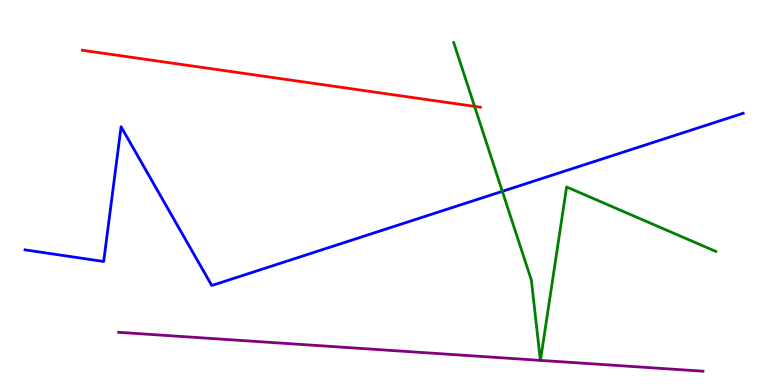[{'lines': ['blue', 'red'], 'intersections': []}, {'lines': ['green', 'red'], 'intersections': [{'x': 6.12, 'y': 7.24}]}, {'lines': ['purple', 'red'], 'intersections': []}, {'lines': ['blue', 'green'], 'intersections': [{'x': 6.48, 'y': 5.03}]}, {'lines': ['blue', 'purple'], 'intersections': []}, {'lines': ['green', 'purple'], 'intersections': [{'x': 6.97, 'y': 0.64}, {'x': 6.97, 'y': 0.639}]}]